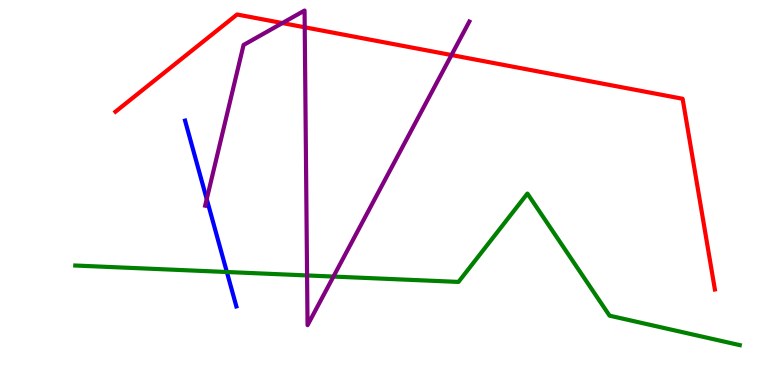[{'lines': ['blue', 'red'], 'intersections': []}, {'lines': ['green', 'red'], 'intersections': []}, {'lines': ['purple', 'red'], 'intersections': [{'x': 3.64, 'y': 9.4}, {'x': 3.93, 'y': 9.29}, {'x': 5.83, 'y': 8.57}]}, {'lines': ['blue', 'green'], 'intersections': [{'x': 2.93, 'y': 2.93}]}, {'lines': ['blue', 'purple'], 'intersections': [{'x': 2.67, 'y': 4.83}]}, {'lines': ['green', 'purple'], 'intersections': [{'x': 3.96, 'y': 2.85}, {'x': 4.3, 'y': 2.82}]}]